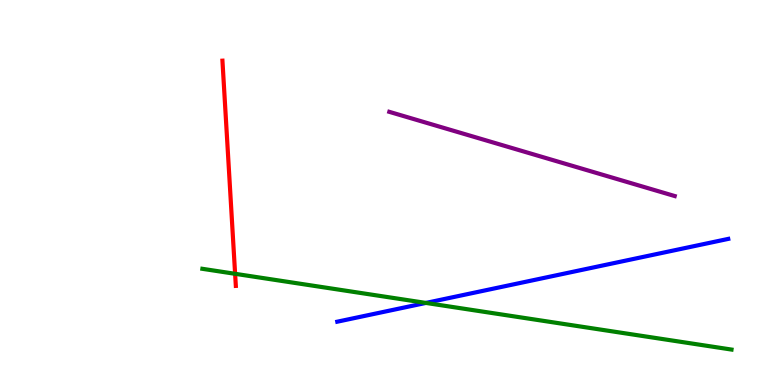[{'lines': ['blue', 'red'], 'intersections': []}, {'lines': ['green', 'red'], 'intersections': [{'x': 3.03, 'y': 2.89}]}, {'lines': ['purple', 'red'], 'intersections': []}, {'lines': ['blue', 'green'], 'intersections': [{'x': 5.5, 'y': 2.13}]}, {'lines': ['blue', 'purple'], 'intersections': []}, {'lines': ['green', 'purple'], 'intersections': []}]